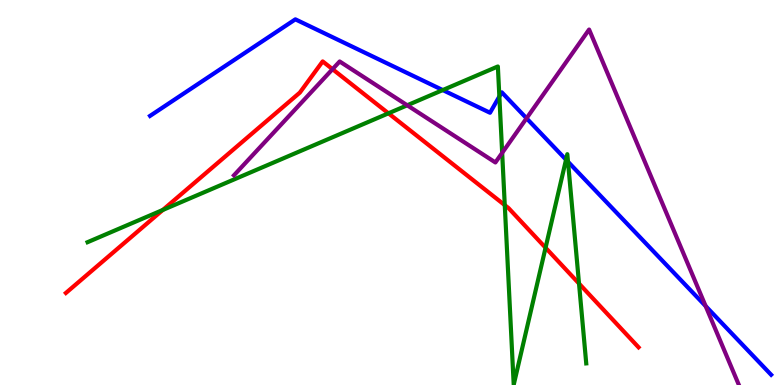[{'lines': ['blue', 'red'], 'intersections': []}, {'lines': ['green', 'red'], 'intersections': [{'x': 2.1, 'y': 4.55}, {'x': 5.01, 'y': 7.06}, {'x': 6.51, 'y': 4.67}, {'x': 7.04, 'y': 3.57}, {'x': 7.47, 'y': 2.63}]}, {'lines': ['purple', 'red'], 'intersections': [{'x': 4.29, 'y': 8.2}]}, {'lines': ['blue', 'green'], 'intersections': [{'x': 5.71, 'y': 7.66}, {'x': 6.44, 'y': 7.49}, {'x': 7.3, 'y': 5.85}, {'x': 7.33, 'y': 5.8}]}, {'lines': ['blue', 'purple'], 'intersections': [{'x': 6.79, 'y': 6.93}, {'x': 9.1, 'y': 2.05}]}, {'lines': ['green', 'purple'], 'intersections': [{'x': 5.25, 'y': 7.27}, {'x': 6.48, 'y': 6.03}]}]